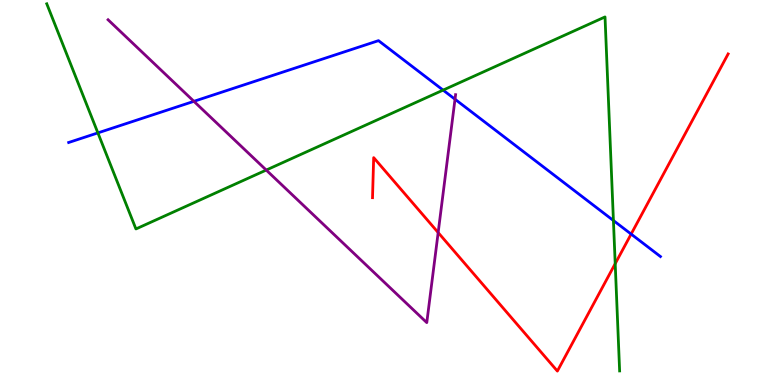[{'lines': ['blue', 'red'], 'intersections': [{'x': 8.14, 'y': 3.92}]}, {'lines': ['green', 'red'], 'intersections': [{'x': 7.94, 'y': 3.15}]}, {'lines': ['purple', 'red'], 'intersections': [{'x': 5.65, 'y': 3.96}]}, {'lines': ['blue', 'green'], 'intersections': [{'x': 1.26, 'y': 6.55}, {'x': 5.72, 'y': 7.66}, {'x': 7.92, 'y': 4.27}]}, {'lines': ['blue', 'purple'], 'intersections': [{'x': 2.5, 'y': 7.37}, {'x': 5.87, 'y': 7.42}]}, {'lines': ['green', 'purple'], 'intersections': [{'x': 3.44, 'y': 5.58}]}]